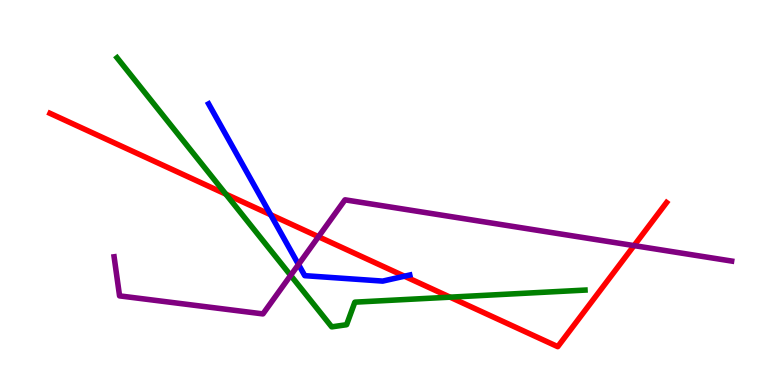[{'lines': ['blue', 'red'], 'intersections': [{'x': 3.49, 'y': 4.42}, {'x': 5.22, 'y': 2.83}]}, {'lines': ['green', 'red'], 'intersections': [{'x': 2.91, 'y': 4.96}, {'x': 5.81, 'y': 2.28}]}, {'lines': ['purple', 'red'], 'intersections': [{'x': 4.11, 'y': 3.85}, {'x': 8.18, 'y': 3.62}]}, {'lines': ['blue', 'green'], 'intersections': []}, {'lines': ['blue', 'purple'], 'intersections': [{'x': 3.85, 'y': 3.13}]}, {'lines': ['green', 'purple'], 'intersections': [{'x': 3.75, 'y': 2.85}]}]